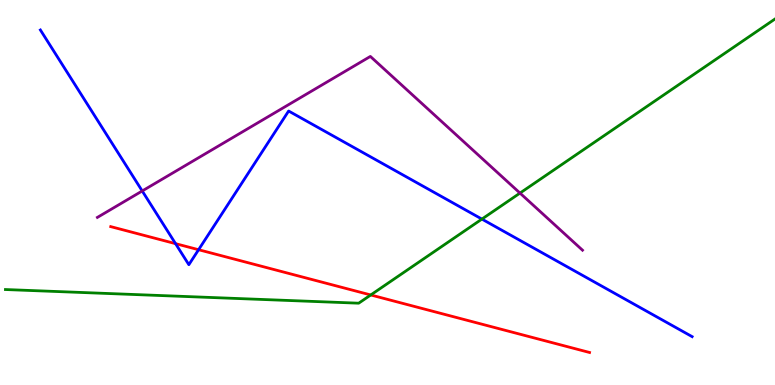[{'lines': ['blue', 'red'], 'intersections': [{'x': 2.27, 'y': 3.67}, {'x': 2.56, 'y': 3.51}]}, {'lines': ['green', 'red'], 'intersections': [{'x': 4.78, 'y': 2.34}]}, {'lines': ['purple', 'red'], 'intersections': []}, {'lines': ['blue', 'green'], 'intersections': [{'x': 6.22, 'y': 4.31}]}, {'lines': ['blue', 'purple'], 'intersections': [{'x': 1.84, 'y': 5.04}]}, {'lines': ['green', 'purple'], 'intersections': [{'x': 6.71, 'y': 4.98}]}]